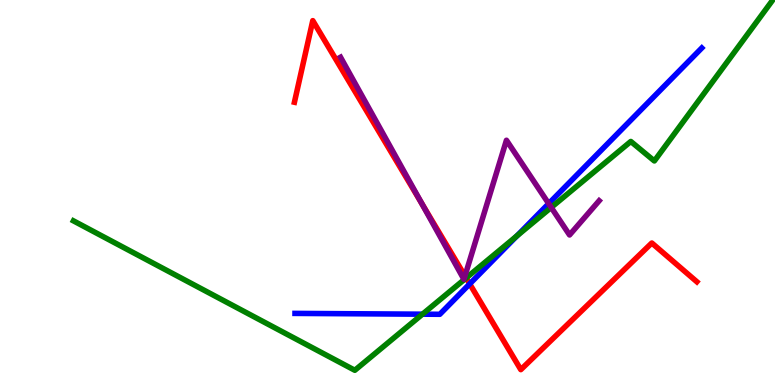[{'lines': ['blue', 'red'], 'intersections': [{'x': 6.06, 'y': 2.63}]}, {'lines': ['green', 'red'], 'intersections': [{'x': 6.02, 'y': 2.78}]}, {'lines': ['purple', 'red'], 'intersections': [{'x': 5.44, 'y': 4.71}, {'x': 6.0, 'y': 2.83}]}, {'lines': ['blue', 'green'], 'intersections': [{'x': 5.45, 'y': 1.84}, {'x': 6.67, 'y': 3.87}]}, {'lines': ['blue', 'purple'], 'intersections': [{'x': 7.08, 'y': 4.71}]}, {'lines': ['green', 'purple'], 'intersections': [{'x': 7.11, 'y': 4.61}]}]